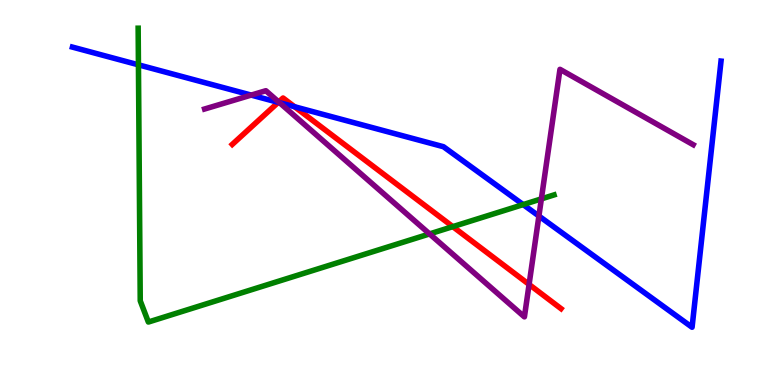[{'lines': ['blue', 'red'], 'intersections': [{'x': 3.59, 'y': 7.34}, {'x': 3.8, 'y': 7.23}]}, {'lines': ['green', 'red'], 'intersections': [{'x': 5.84, 'y': 4.11}]}, {'lines': ['purple', 'red'], 'intersections': [{'x': 3.6, 'y': 7.35}, {'x': 6.83, 'y': 2.61}]}, {'lines': ['blue', 'green'], 'intersections': [{'x': 1.79, 'y': 8.32}, {'x': 6.75, 'y': 4.69}]}, {'lines': ['blue', 'purple'], 'intersections': [{'x': 3.24, 'y': 7.53}, {'x': 3.61, 'y': 7.33}, {'x': 6.95, 'y': 4.39}]}, {'lines': ['green', 'purple'], 'intersections': [{'x': 5.54, 'y': 3.92}, {'x': 6.99, 'y': 4.83}]}]